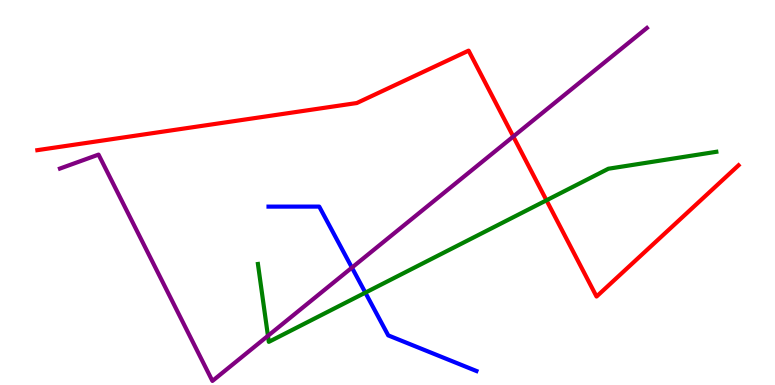[{'lines': ['blue', 'red'], 'intersections': []}, {'lines': ['green', 'red'], 'intersections': [{'x': 7.05, 'y': 4.8}]}, {'lines': ['purple', 'red'], 'intersections': [{'x': 6.62, 'y': 6.45}]}, {'lines': ['blue', 'green'], 'intersections': [{'x': 4.71, 'y': 2.4}]}, {'lines': ['blue', 'purple'], 'intersections': [{'x': 4.54, 'y': 3.05}]}, {'lines': ['green', 'purple'], 'intersections': [{'x': 3.46, 'y': 1.28}]}]